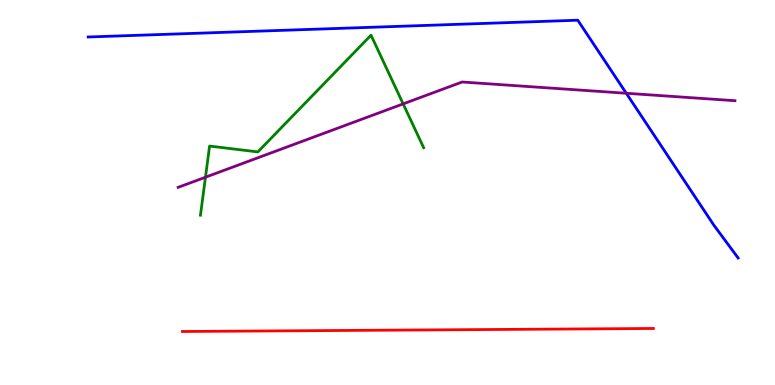[{'lines': ['blue', 'red'], 'intersections': []}, {'lines': ['green', 'red'], 'intersections': []}, {'lines': ['purple', 'red'], 'intersections': []}, {'lines': ['blue', 'green'], 'intersections': []}, {'lines': ['blue', 'purple'], 'intersections': [{'x': 8.08, 'y': 7.58}]}, {'lines': ['green', 'purple'], 'intersections': [{'x': 2.65, 'y': 5.4}, {'x': 5.2, 'y': 7.3}]}]